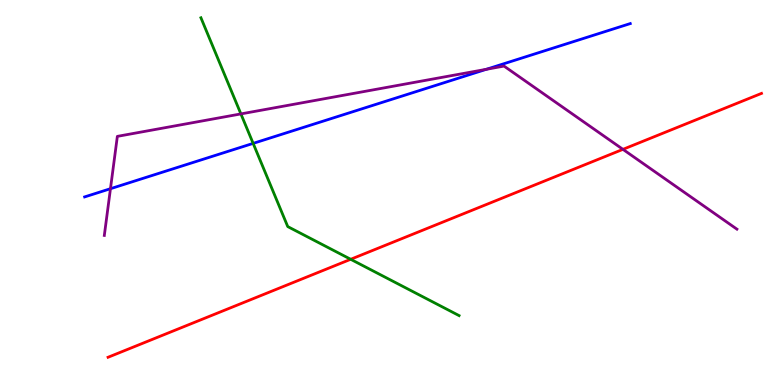[{'lines': ['blue', 'red'], 'intersections': []}, {'lines': ['green', 'red'], 'intersections': [{'x': 4.53, 'y': 3.27}]}, {'lines': ['purple', 'red'], 'intersections': [{'x': 8.04, 'y': 6.12}]}, {'lines': ['blue', 'green'], 'intersections': [{'x': 3.27, 'y': 6.28}]}, {'lines': ['blue', 'purple'], 'intersections': [{'x': 1.43, 'y': 5.1}, {'x': 6.28, 'y': 8.2}]}, {'lines': ['green', 'purple'], 'intersections': [{'x': 3.11, 'y': 7.04}]}]